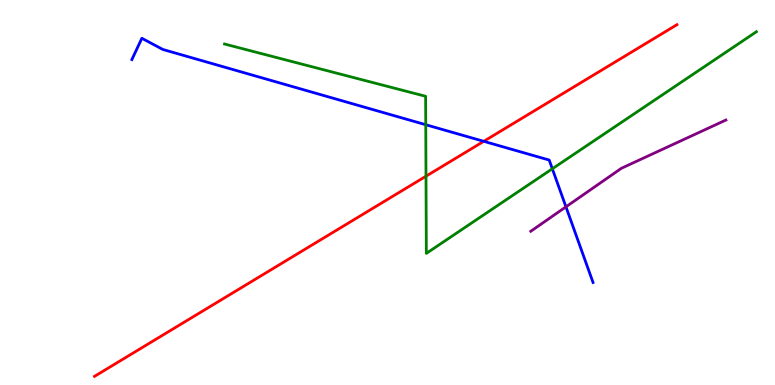[{'lines': ['blue', 'red'], 'intersections': [{'x': 6.24, 'y': 6.33}]}, {'lines': ['green', 'red'], 'intersections': [{'x': 5.5, 'y': 5.42}]}, {'lines': ['purple', 'red'], 'intersections': []}, {'lines': ['blue', 'green'], 'intersections': [{'x': 5.49, 'y': 6.76}, {'x': 7.13, 'y': 5.62}]}, {'lines': ['blue', 'purple'], 'intersections': [{'x': 7.3, 'y': 4.63}]}, {'lines': ['green', 'purple'], 'intersections': []}]